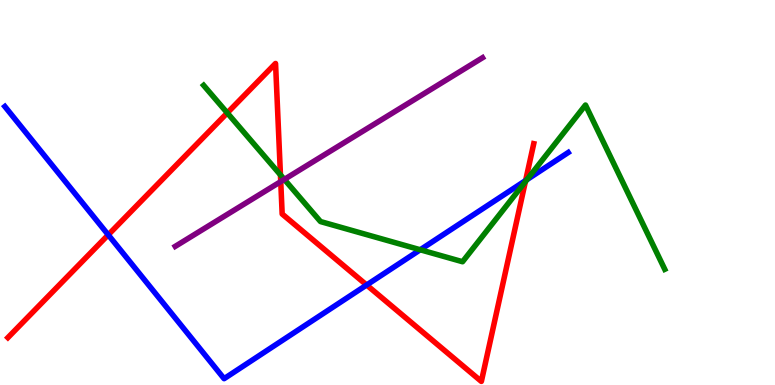[{'lines': ['blue', 'red'], 'intersections': [{'x': 1.4, 'y': 3.9}, {'x': 4.73, 'y': 2.6}, {'x': 6.78, 'y': 5.31}]}, {'lines': ['green', 'red'], 'intersections': [{'x': 2.93, 'y': 7.07}, {'x': 3.62, 'y': 5.46}, {'x': 6.78, 'y': 5.28}]}, {'lines': ['purple', 'red'], 'intersections': [{'x': 3.62, 'y': 5.28}]}, {'lines': ['blue', 'green'], 'intersections': [{'x': 5.42, 'y': 3.51}, {'x': 6.8, 'y': 5.33}]}, {'lines': ['blue', 'purple'], 'intersections': []}, {'lines': ['green', 'purple'], 'intersections': [{'x': 3.67, 'y': 5.34}]}]